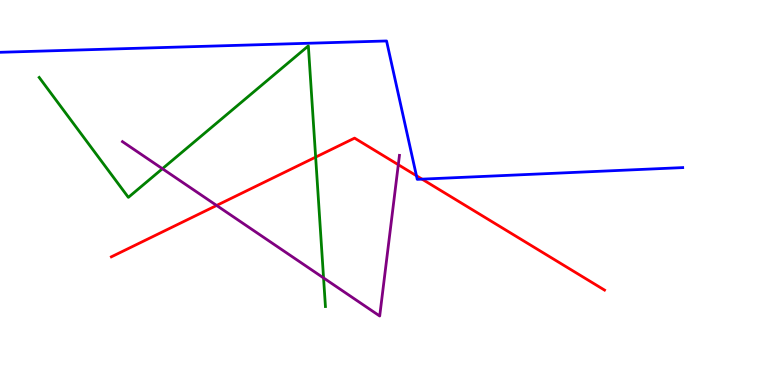[{'lines': ['blue', 'red'], 'intersections': [{'x': 5.37, 'y': 5.44}, {'x': 5.45, 'y': 5.35}]}, {'lines': ['green', 'red'], 'intersections': [{'x': 4.07, 'y': 5.92}]}, {'lines': ['purple', 'red'], 'intersections': [{'x': 2.8, 'y': 4.66}, {'x': 5.14, 'y': 5.72}]}, {'lines': ['blue', 'green'], 'intersections': []}, {'lines': ['blue', 'purple'], 'intersections': []}, {'lines': ['green', 'purple'], 'intersections': [{'x': 2.1, 'y': 5.62}, {'x': 4.17, 'y': 2.78}]}]